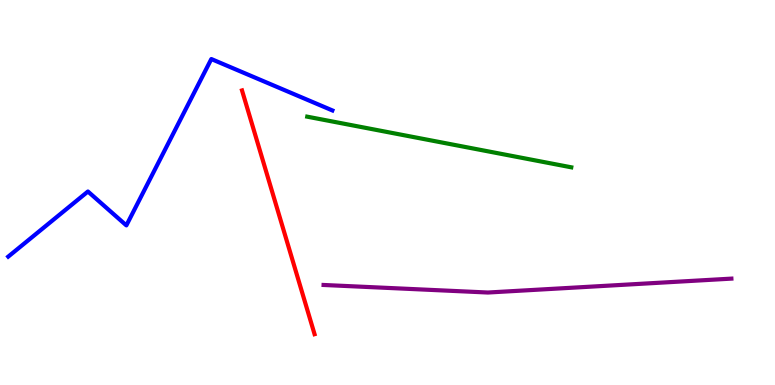[{'lines': ['blue', 'red'], 'intersections': []}, {'lines': ['green', 'red'], 'intersections': []}, {'lines': ['purple', 'red'], 'intersections': []}, {'lines': ['blue', 'green'], 'intersections': []}, {'lines': ['blue', 'purple'], 'intersections': []}, {'lines': ['green', 'purple'], 'intersections': []}]